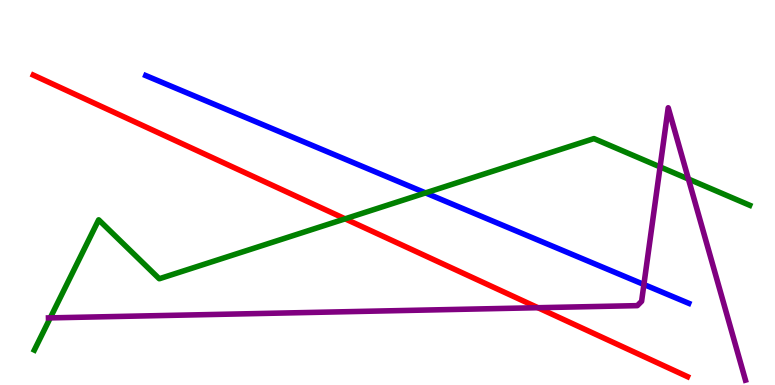[{'lines': ['blue', 'red'], 'intersections': []}, {'lines': ['green', 'red'], 'intersections': [{'x': 4.45, 'y': 4.32}]}, {'lines': ['purple', 'red'], 'intersections': [{'x': 6.94, 'y': 2.01}]}, {'lines': ['blue', 'green'], 'intersections': [{'x': 5.49, 'y': 4.99}]}, {'lines': ['blue', 'purple'], 'intersections': [{'x': 8.31, 'y': 2.61}]}, {'lines': ['green', 'purple'], 'intersections': [{'x': 0.648, 'y': 1.74}, {'x': 8.52, 'y': 5.66}, {'x': 8.88, 'y': 5.35}]}]